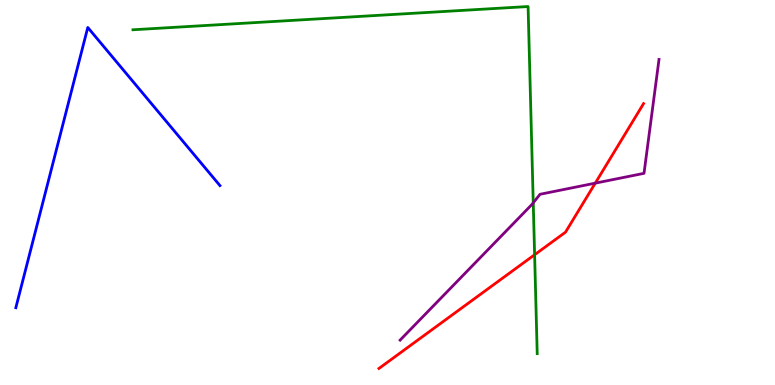[{'lines': ['blue', 'red'], 'intersections': []}, {'lines': ['green', 'red'], 'intersections': [{'x': 6.9, 'y': 3.38}]}, {'lines': ['purple', 'red'], 'intersections': [{'x': 7.68, 'y': 5.24}]}, {'lines': ['blue', 'green'], 'intersections': []}, {'lines': ['blue', 'purple'], 'intersections': []}, {'lines': ['green', 'purple'], 'intersections': [{'x': 6.88, 'y': 4.73}]}]